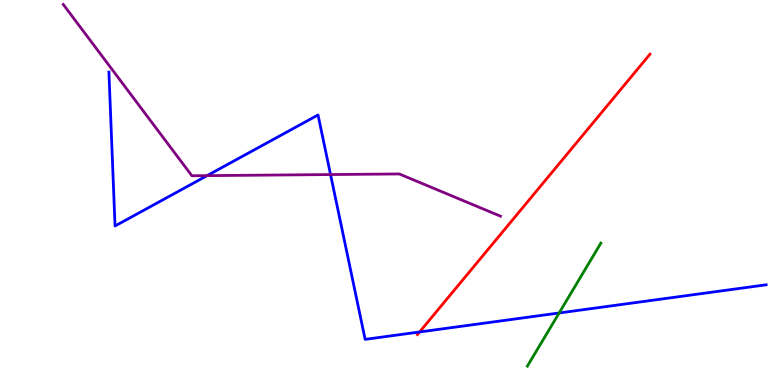[{'lines': ['blue', 'red'], 'intersections': [{'x': 5.41, 'y': 1.38}]}, {'lines': ['green', 'red'], 'intersections': []}, {'lines': ['purple', 'red'], 'intersections': []}, {'lines': ['blue', 'green'], 'intersections': [{'x': 7.21, 'y': 1.87}]}, {'lines': ['blue', 'purple'], 'intersections': [{'x': 2.67, 'y': 5.44}, {'x': 4.27, 'y': 5.47}]}, {'lines': ['green', 'purple'], 'intersections': []}]